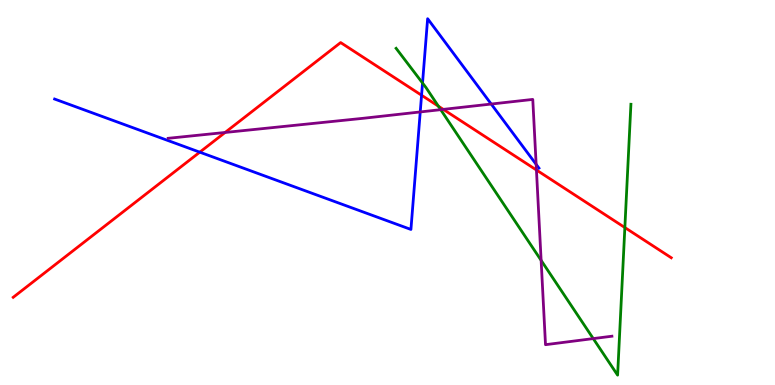[{'lines': ['blue', 'red'], 'intersections': [{'x': 2.58, 'y': 6.05}, {'x': 5.44, 'y': 7.53}]}, {'lines': ['green', 'red'], 'intersections': [{'x': 5.66, 'y': 7.24}, {'x': 8.06, 'y': 4.09}]}, {'lines': ['purple', 'red'], 'intersections': [{'x': 2.9, 'y': 6.56}, {'x': 5.72, 'y': 7.16}, {'x': 6.92, 'y': 5.58}]}, {'lines': ['blue', 'green'], 'intersections': [{'x': 5.45, 'y': 7.84}]}, {'lines': ['blue', 'purple'], 'intersections': [{'x': 5.42, 'y': 7.09}, {'x': 6.34, 'y': 7.3}, {'x': 6.92, 'y': 5.73}]}, {'lines': ['green', 'purple'], 'intersections': [{'x': 5.69, 'y': 7.15}, {'x': 6.98, 'y': 3.24}, {'x': 7.65, 'y': 1.21}]}]